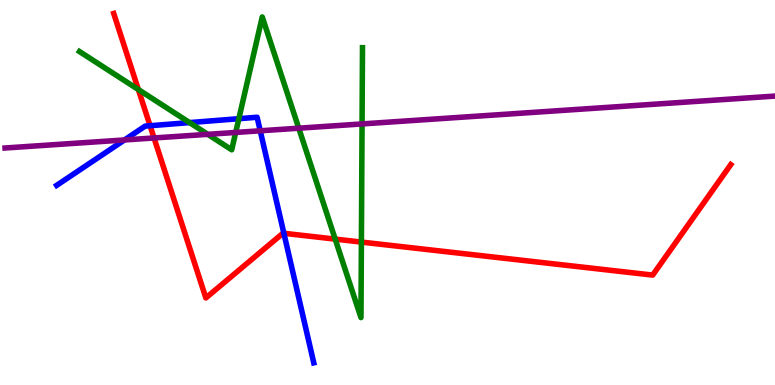[{'lines': ['blue', 'red'], 'intersections': [{'x': 1.94, 'y': 6.73}, {'x': 3.66, 'y': 3.94}]}, {'lines': ['green', 'red'], 'intersections': [{'x': 1.79, 'y': 7.67}, {'x': 4.33, 'y': 3.79}, {'x': 4.66, 'y': 3.71}]}, {'lines': ['purple', 'red'], 'intersections': [{'x': 1.99, 'y': 6.42}]}, {'lines': ['blue', 'green'], 'intersections': [{'x': 2.45, 'y': 6.82}, {'x': 3.08, 'y': 6.92}]}, {'lines': ['blue', 'purple'], 'intersections': [{'x': 1.61, 'y': 6.37}, {'x': 3.36, 'y': 6.6}]}, {'lines': ['green', 'purple'], 'intersections': [{'x': 2.68, 'y': 6.51}, {'x': 3.04, 'y': 6.56}, {'x': 3.86, 'y': 6.67}, {'x': 4.67, 'y': 6.78}]}]